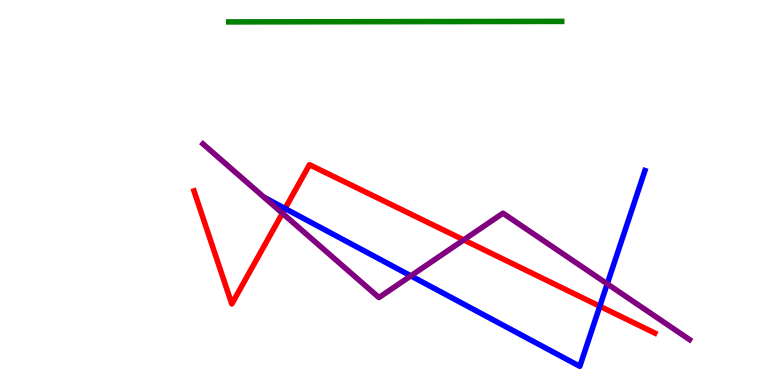[{'lines': ['blue', 'red'], 'intersections': [{'x': 3.68, 'y': 4.58}, {'x': 7.74, 'y': 2.05}]}, {'lines': ['green', 'red'], 'intersections': []}, {'lines': ['purple', 'red'], 'intersections': [{'x': 3.64, 'y': 4.46}, {'x': 5.98, 'y': 3.77}]}, {'lines': ['blue', 'green'], 'intersections': []}, {'lines': ['blue', 'purple'], 'intersections': [{'x': 5.3, 'y': 2.84}, {'x': 7.84, 'y': 2.63}]}, {'lines': ['green', 'purple'], 'intersections': []}]